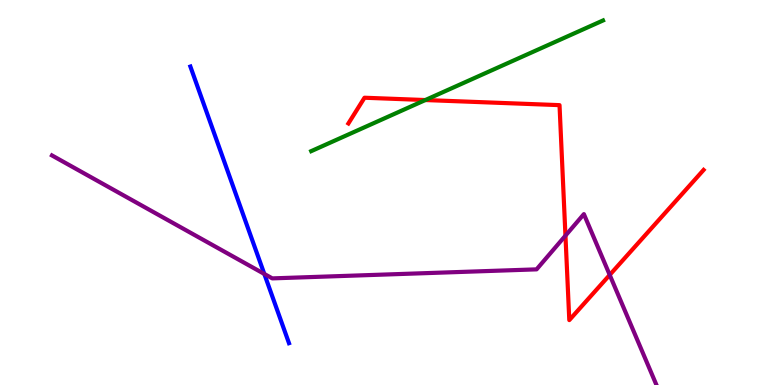[{'lines': ['blue', 'red'], 'intersections': []}, {'lines': ['green', 'red'], 'intersections': [{'x': 5.49, 'y': 7.4}]}, {'lines': ['purple', 'red'], 'intersections': [{'x': 7.3, 'y': 3.88}, {'x': 7.87, 'y': 2.86}]}, {'lines': ['blue', 'green'], 'intersections': []}, {'lines': ['blue', 'purple'], 'intersections': [{'x': 3.41, 'y': 2.88}]}, {'lines': ['green', 'purple'], 'intersections': []}]